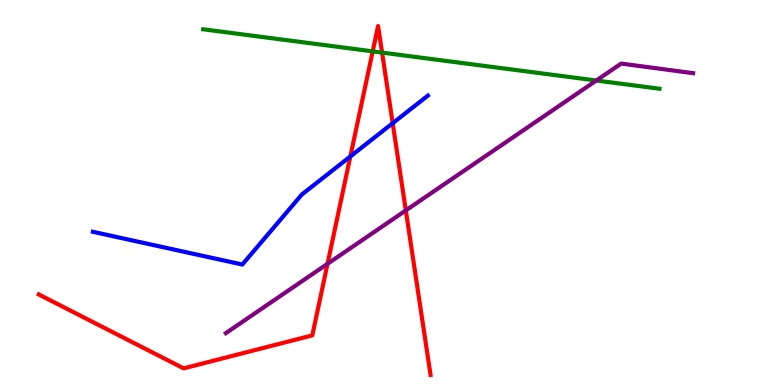[{'lines': ['blue', 'red'], 'intersections': [{'x': 4.52, 'y': 5.94}, {'x': 5.07, 'y': 6.8}]}, {'lines': ['green', 'red'], 'intersections': [{'x': 4.81, 'y': 8.67}, {'x': 4.93, 'y': 8.63}]}, {'lines': ['purple', 'red'], 'intersections': [{'x': 4.23, 'y': 3.15}, {'x': 5.24, 'y': 4.53}]}, {'lines': ['blue', 'green'], 'intersections': []}, {'lines': ['blue', 'purple'], 'intersections': []}, {'lines': ['green', 'purple'], 'intersections': [{'x': 7.69, 'y': 7.91}]}]